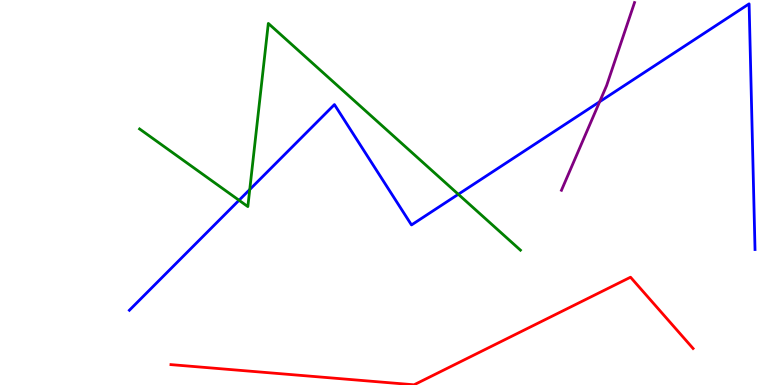[{'lines': ['blue', 'red'], 'intersections': []}, {'lines': ['green', 'red'], 'intersections': []}, {'lines': ['purple', 'red'], 'intersections': []}, {'lines': ['blue', 'green'], 'intersections': [{'x': 3.08, 'y': 4.8}, {'x': 3.22, 'y': 5.08}, {'x': 5.91, 'y': 4.95}]}, {'lines': ['blue', 'purple'], 'intersections': [{'x': 7.74, 'y': 7.36}]}, {'lines': ['green', 'purple'], 'intersections': []}]